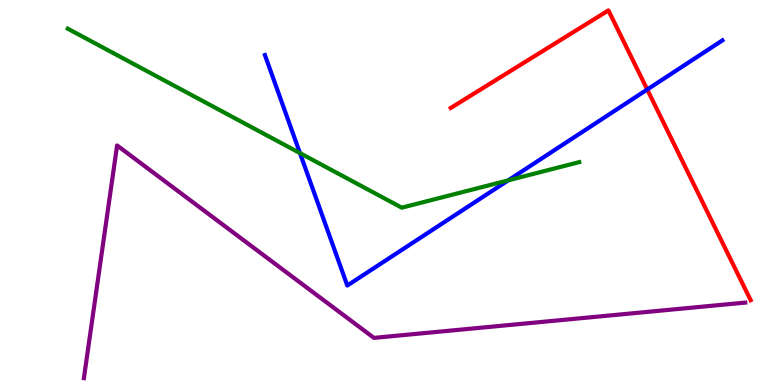[{'lines': ['blue', 'red'], 'intersections': [{'x': 8.35, 'y': 7.68}]}, {'lines': ['green', 'red'], 'intersections': []}, {'lines': ['purple', 'red'], 'intersections': []}, {'lines': ['blue', 'green'], 'intersections': [{'x': 3.87, 'y': 6.02}, {'x': 6.56, 'y': 5.32}]}, {'lines': ['blue', 'purple'], 'intersections': []}, {'lines': ['green', 'purple'], 'intersections': []}]